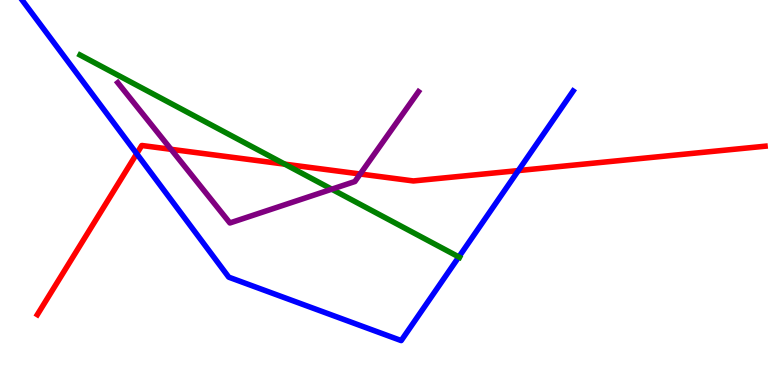[{'lines': ['blue', 'red'], 'intersections': [{'x': 1.76, 'y': 6.01}, {'x': 6.69, 'y': 5.57}]}, {'lines': ['green', 'red'], 'intersections': [{'x': 3.67, 'y': 5.74}]}, {'lines': ['purple', 'red'], 'intersections': [{'x': 2.21, 'y': 6.12}, {'x': 4.65, 'y': 5.48}]}, {'lines': ['blue', 'green'], 'intersections': [{'x': 5.92, 'y': 3.33}]}, {'lines': ['blue', 'purple'], 'intersections': []}, {'lines': ['green', 'purple'], 'intersections': [{'x': 4.28, 'y': 5.09}]}]